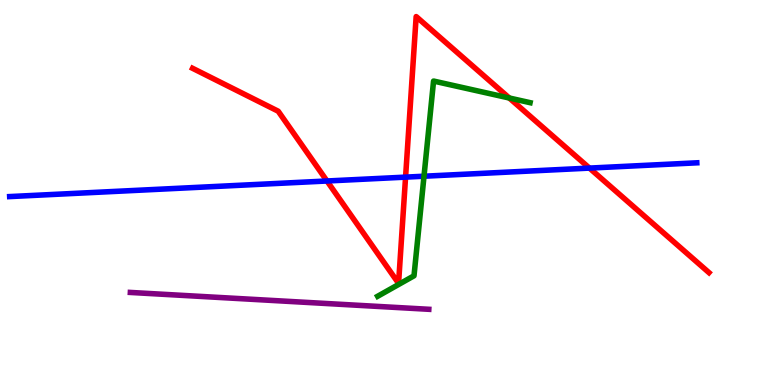[{'lines': ['blue', 'red'], 'intersections': [{'x': 4.22, 'y': 5.3}, {'x': 5.23, 'y': 5.4}, {'x': 7.61, 'y': 5.63}]}, {'lines': ['green', 'red'], 'intersections': [{'x': 6.57, 'y': 7.45}]}, {'lines': ['purple', 'red'], 'intersections': []}, {'lines': ['blue', 'green'], 'intersections': [{'x': 5.47, 'y': 5.42}]}, {'lines': ['blue', 'purple'], 'intersections': []}, {'lines': ['green', 'purple'], 'intersections': []}]